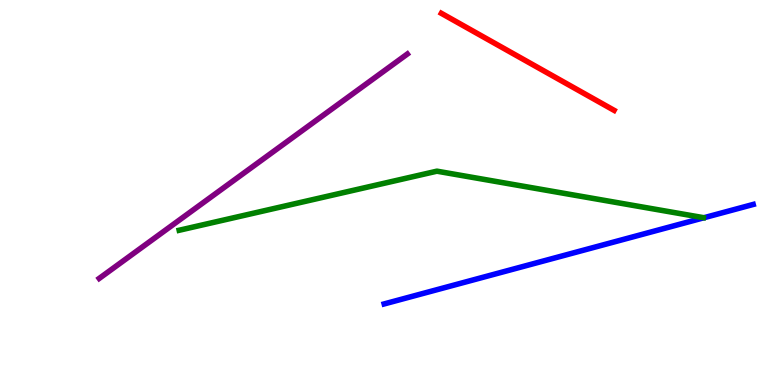[{'lines': ['blue', 'red'], 'intersections': []}, {'lines': ['green', 'red'], 'intersections': []}, {'lines': ['purple', 'red'], 'intersections': []}, {'lines': ['blue', 'green'], 'intersections': []}, {'lines': ['blue', 'purple'], 'intersections': []}, {'lines': ['green', 'purple'], 'intersections': []}]